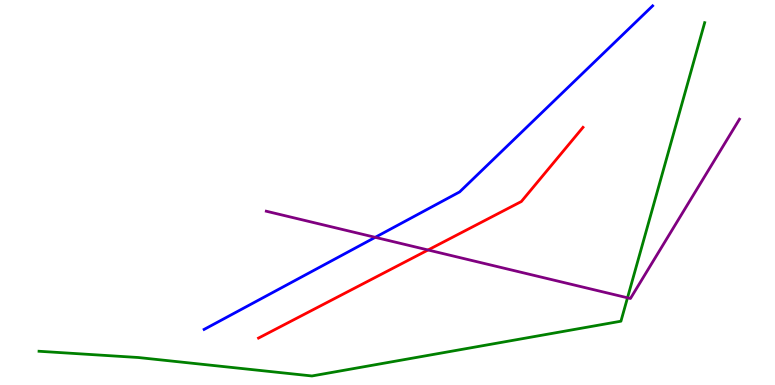[{'lines': ['blue', 'red'], 'intersections': []}, {'lines': ['green', 'red'], 'intersections': []}, {'lines': ['purple', 'red'], 'intersections': [{'x': 5.52, 'y': 3.51}]}, {'lines': ['blue', 'green'], 'intersections': []}, {'lines': ['blue', 'purple'], 'intersections': [{'x': 4.84, 'y': 3.84}]}, {'lines': ['green', 'purple'], 'intersections': [{'x': 8.1, 'y': 2.27}]}]